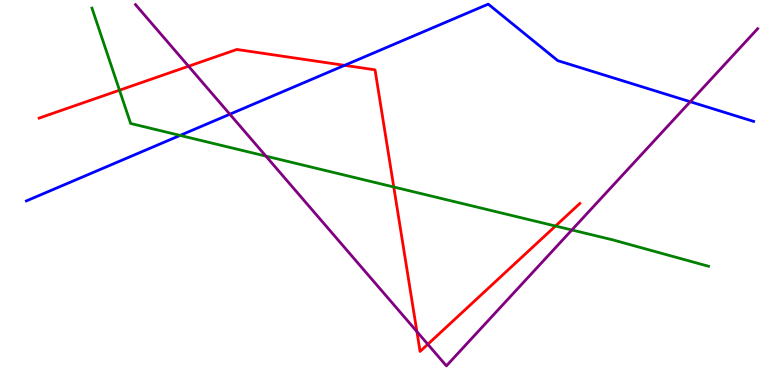[{'lines': ['blue', 'red'], 'intersections': [{'x': 4.45, 'y': 8.3}]}, {'lines': ['green', 'red'], 'intersections': [{'x': 1.54, 'y': 7.66}, {'x': 5.08, 'y': 5.14}, {'x': 7.17, 'y': 4.13}]}, {'lines': ['purple', 'red'], 'intersections': [{'x': 2.43, 'y': 8.28}, {'x': 5.38, 'y': 1.39}, {'x': 5.52, 'y': 1.06}]}, {'lines': ['blue', 'green'], 'intersections': [{'x': 2.32, 'y': 6.48}]}, {'lines': ['blue', 'purple'], 'intersections': [{'x': 2.97, 'y': 7.03}, {'x': 8.91, 'y': 7.36}]}, {'lines': ['green', 'purple'], 'intersections': [{'x': 3.43, 'y': 5.94}, {'x': 7.38, 'y': 4.03}]}]